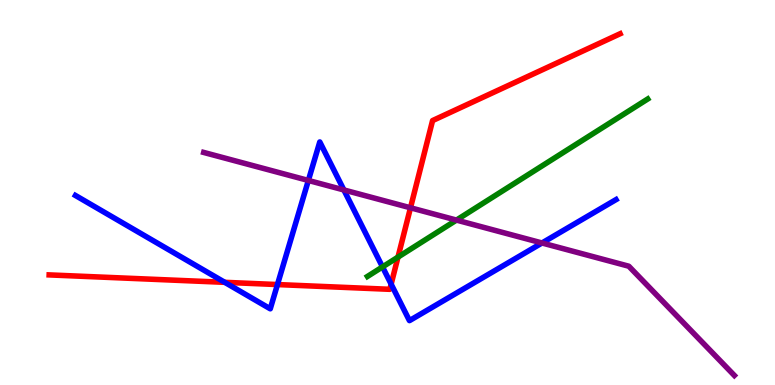[{'lines': ['blue', 'red'], 'intersections': [{'x': 2.9, 'y': 2.67}, {'x': 3.58, 'y': 2.61}, {'x': 5.05, 'y': 2.62}]}, {'lines': ['green', 'red'], 'intersections': [{'x': 5.14, 'y': 3.32}]}, {'lines': ['purple', 'red'], 'intersections': [{'x': 5.3, 'y': 4.6}]}, {'lines': ['blue', 'green'], 'intersections': [{'x': 4.94, 'y': 3.07}]}, {'lines': ['blue', 'purple'], 'intersections': [{'x': 3.98, 'y': 5.31}, {'x': 4.44, 'y': 5.07}, {'x': 6.99, 'y': 3.69}]}, {'lines': ['green', 'purple'], 'intersections': [{'x': 5.89, 'y': 4.28}]}]